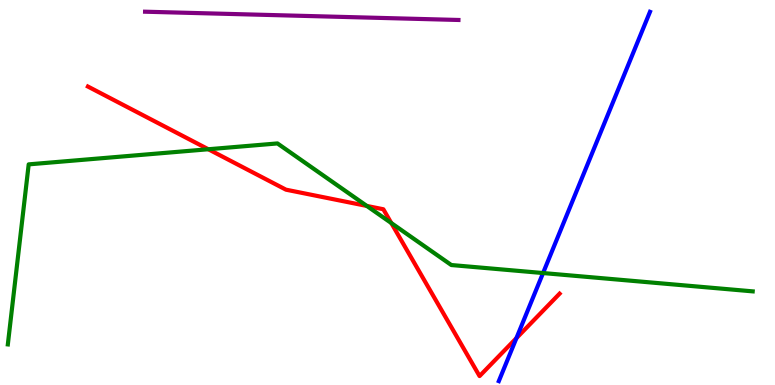[{'lines': ['blue', 'red'], 'intersections': [{'x': 6.66, 'y': 1.22}]}, {'lines': ['green', 'red'], 'intersections': [{'x': 2.69, 'y': 6.12}, {'x': 4.73, 'y': 4.65}, {'x': 5.05, 'y': 4.21}]}, {'lines': ['purple', 'red'], 'intersections': []}, {'lines': ['blue', 'green'], 'intersections': [{'x': 7.01, 'y': 2.91}]}, {'lines': ['blue', 'purple'], 'intersections': []}, {'lines': ['green', 'purple'], 'intersections': []}]